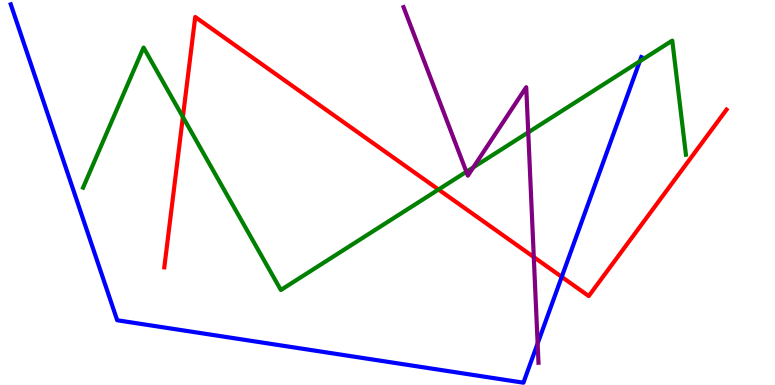[{'lines': ['blue', 'red'], 'intersections': [{'x': 7.25, 'y': 2.81}]}, {'lines': ['green', 'red'], 'intersections': [{'x': 2.36, 'y': 6.96}, {'x': 5.66, 'y': 5.08}]}, {'lines': ['purple', 'red'], 'intersections': [{'x': 6.89, 'y': 3.32}]}, {'lines': ['blue', 'green'], 'intersections': [{'x': 8.26, 'y': 8.41}]}, {'lines': ['blue', 'purple'], 'intersections': [{'x': 6.94, 'y': 1.08}]}, {'lines': ['green', 'purple'], 'intersections': [{'x': 6.02, 'y': 5.54}, {'x': 6.11, 'y': 5.65}, {'x': 6.82, 'y': 6.56}]}]